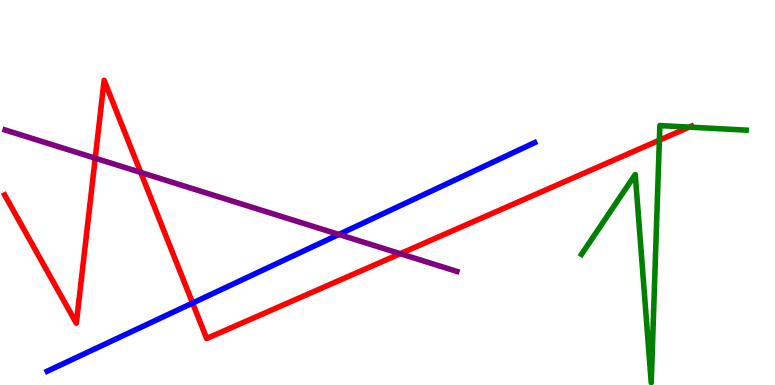[{'lines': ['blue', 'red'], 'intersections': [{'x': 2.49, 'y': 2.13}]}, {'lines': ['green', 'red'], 'intersections': [{'x': 8.51, 'y': 6.36}, {'x': 8.89, 'y': 6.7}]}, {'lines': ['purple', 'red'], 'intersections': [{'x': 1.23, 'y': 5.89}, {'x': 1.82, 'y': 5.52}, {'x': 5.16, 'y': 3.41}]}, {'lines': ['blue', 'green'], 'intersections': []}, {'lines': ['blue', 'purple'], 'intersections': [{'x': 4.37, 'y': 3.91}]}, {'lines': ['green', 'purple'], 'intersections': []}]